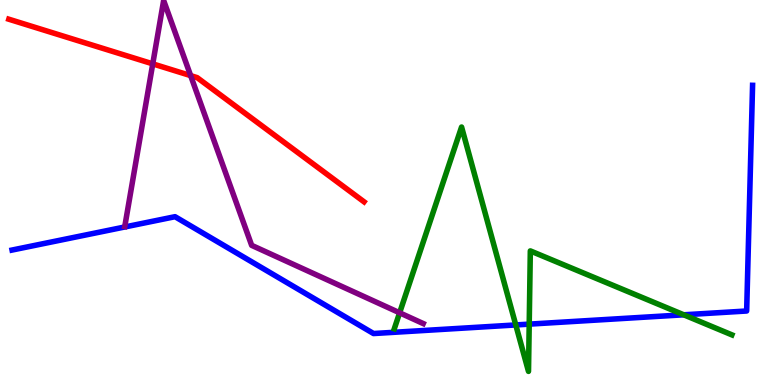[{'lines': ['blue', 'red'], 'intersections': []}, {'lines': ['green', 'red'], 'intersections': []}, {'lines': ['purple', 'red'], 'intersections': [{'x': 1.97, 'y': 8.34}, {'x': 2.46, 'y': 8.04}]}, {'lines': ['blue', 'green'], 'intersections': [{'x': 6.66, 'y': 1.56}, {'x': 6.83, 'y': 1.58}, {'x': 8.82, 'y': 1.82}]}, {'lines': ['blue', 'purple'], 'intersections': []}, {'lines': ['green', 'purple'], 'intersections': [{'x': 5.16, 'y': 1.88}]}]